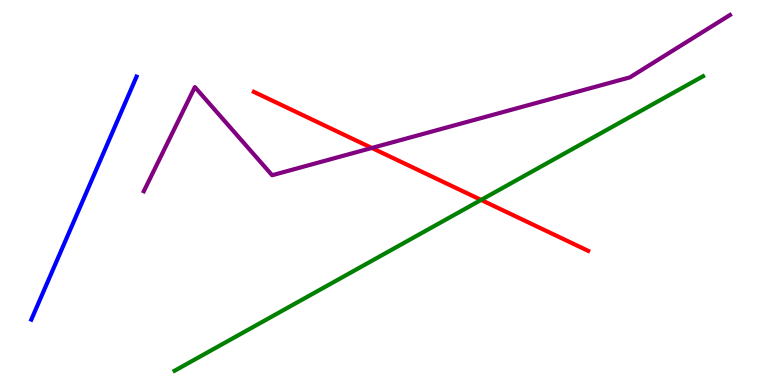[{'lines': ['blue', 'red'], 'intersections': []}, {'lines': ['green', 'red'], 'intersections': [{'x': 6.21, 'y': 4.81}]}, {'lines': ['purple', 'red'], 'intersections': [{'x': 4.8, 'y': 6.16}]}, {'lines': ['blue', 'green'], 'intersections': []}, {'lines': ['blue', 'purple'], 'intersections': []}, {'lines': ['green', 'purple'], 'intersections': []}]